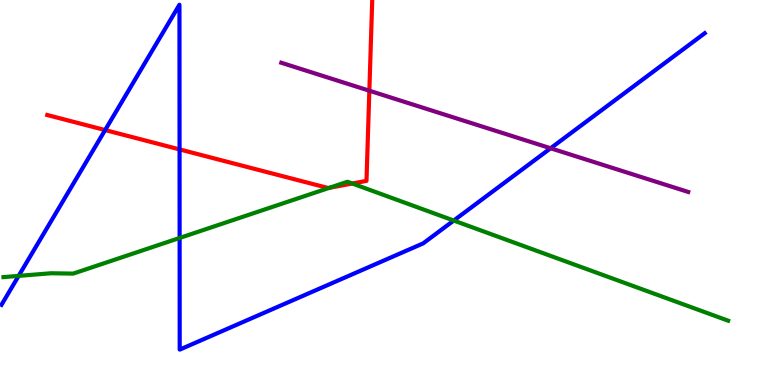[{'lines': ['blue', 'red'], 'intersections': [{'x': 1.36, 'y': 6.62}, {'x': 2.32, 'y': 6.12}]}, {'lines': ['green', 'red'], 'intersections': [{'x': 4.25, 'y': 5.12}, {'x': 4.55, 'y': 5.23}]}, {'lines': ['purple', 'red'], 'intersections': [{'x': 4.77, 'y': 7.64}]}, {'lines': ['blue', 'green'], 'intersections': [{'x': 0.241, 'y': 2.83}, {'x': 2.32, 'y': 3.82}, {'x': 5.85, 'y': 4.27}]}, {'lines': ['blue', 'purple'], 'intersections': [{'x': 7.1, 'y': 6.15}]}, {'lines': ['green', 'purple'], 'intersections': []}]